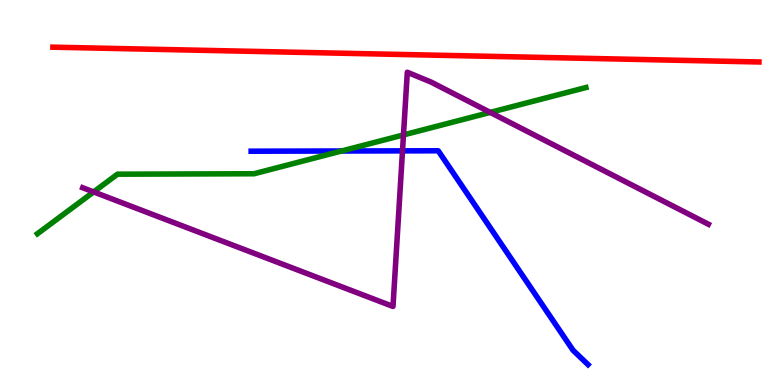[{'lines': ['blue', 'red'], 'intersections': []}, {'lines': ['green', 'red'], 'intersections': []}, {'lines': ['purple', 'red'], 'intersections': []}, {'lines': ['blue', 'green'], 'intersections': [{'x': 4.41, 'y': 6.08}]}, {'lines': ['blue', 'purple'], 'intersections': [{'x': 5.19, 'y': 6.08}]}, {'lines': ['green', 'purple'], 'intersections': [{'x': 1.21, 'y': 5.01}, {'x': 5.21, 'y': 6.5}, {'x': 6.33, 'y': 7.08}]}]